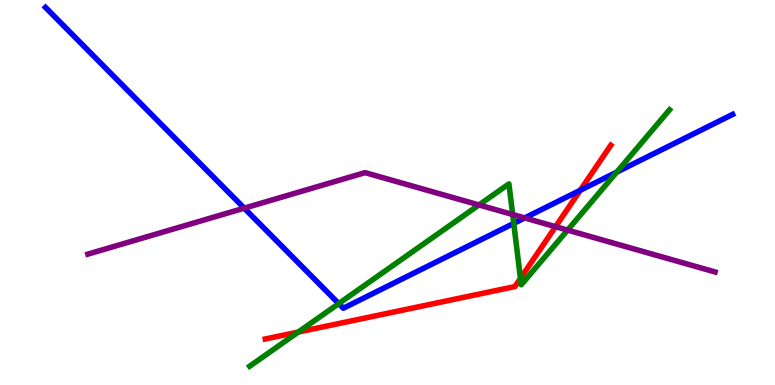[{'lines': ['blue', 'red'], 'intersections': [{'x': 7.49, 'y': 5.06}]}, {'lines': ['green', 'red'], 'intersections': [{'x': 3.85, 'y': 1.37}, {'x': 6.72, 'y': 2.77}]}, {'lines': ['purple', 'red'], 'intersections': [{'x': 7.17, 'y': 4.11}]}, {'lines': ['blue', 'green'], 'intersections': [{'x': 4.37, 'y': 2.11}, {'x': 6.63, 'y': 4.2}, {'x': 7.96, 'y': 5.53}]}, {'lines': ['blue', 'purple'], 'intersections': [{'x': 3.15, 'y': 4.59}, {'x': 6.77, 'y': 4.34}]}, {'lines': ['green', 'purple'], 'intersections': [{'x': 6.18, 'y': 4.68}, {'x': 6.62, 'y': 4.43}, {'x': 7.32, 'y': 4.02}]}]